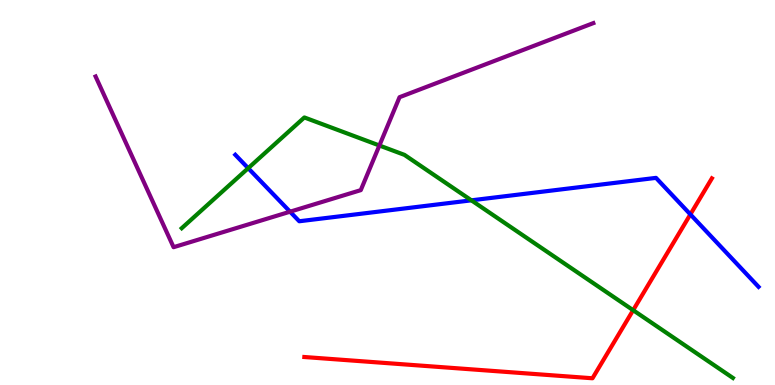[{'lines': ['blue', 'red'], 'intersections': [{'x': 8.91, 'y': 4.43}]}, {'lines': ['green', 'red'], 'intersections': [{'x': 8.17, 'y': 1.94}]}, {'lines': ['purple', 'red'], 'intersections': []}, {'lines': ['blue', 'green'], 'intersections': [{'x': 3.2, 'y': 5.63}, {'x': 6.08, 'y': 4.8}]}, {'lines': ['blue', 'purple'], 'intersections': [{'x': 3.74, 'y': 4.5}]}, {'lines': ['green', 'purple'], 'intersections': [{'x': 4.9, 'y': 6.22}]}]